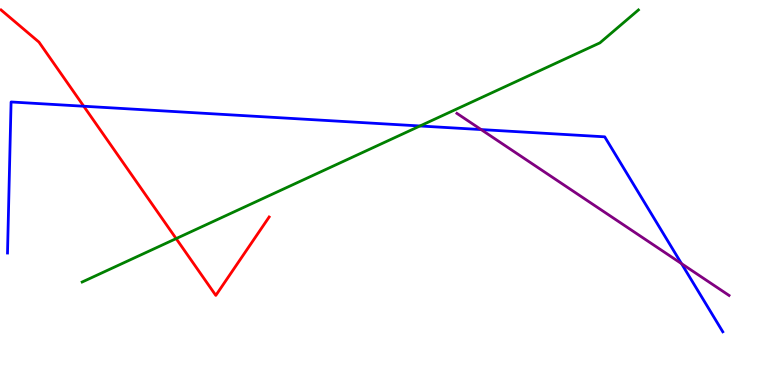[{'lines': ['blue', 'red'], 'intersections': [{'x': 1.08, 'y': 7.24}]}, {'lines': ['green', 'red'], 'intersections': [{'x': 2.27, 'y': 3.8}]}, {'lines': ['purple', 'red'], 'intersections': []}, {'lines': ['blue', 'green'], 'intersections': [{'x': 5.42, 'y': 6.73}]}, {'lines': ['blue', 'purple'], 'intersections': [{'x': 6.21, 'y': 6.63}, {'x': 8.79, 'y': 3.15}]}, {'lines': ['green', 'purple'], 'intersections': []}]